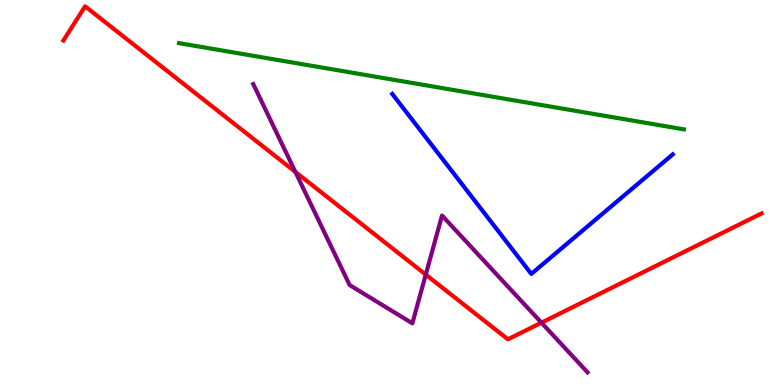[{'lines': ['blue', 'red'], 'intersections': []}, {'lines': ['green', 'red'], 'intersections': []}, {'lines': ['purple', 'red'], 'intersections': [{'x': 3.81, 'y': 5.53}, {'x': 5.49, 'y': 2.87}, {'x': 6.99, 'y': 1.62}]}, {'lines': ['blue', 'green'], 'intersections': []}, {'lines': ['blue', 'purple'], 'intersections': []}, {'lines': ['green', 'purple'], 'intersections': []}]